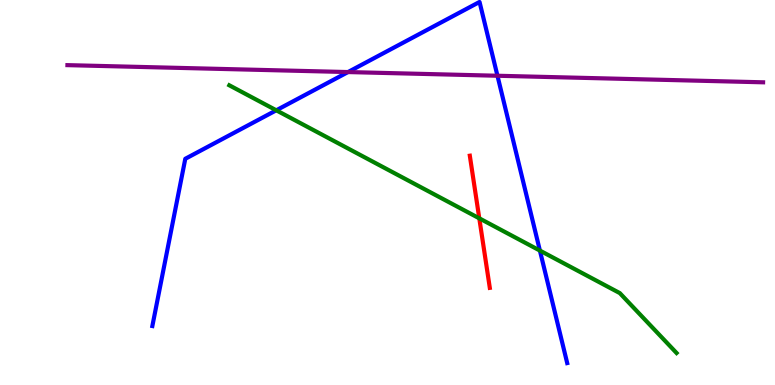[{'lines': ['blue', 'red'], 'intersections': []}, {'lines': ['green', 'red'], 'intersections': [{'x': 6.18, 'y': 4.33}]}, {'lines': ['purple', 'red'], 'intersections': []}, {'lines': ['blue', 'green'], 'intersections': [{'x': 3.56, 'y': 7.14}, {'x': 6.97, 'y': 3.49}]}, {'lines': ['blue', 'purple'], 'intersections': [{'x': 4.49, 'y': 8.13}, {'x': 6.42, 'y': 8.03}]}, {'lines': ['green', 'purple'], 'intersections': []}]